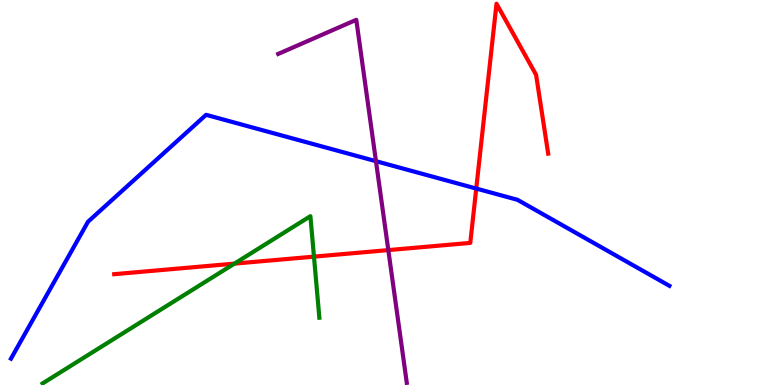[{'lines': ['blue', 'red'], 'intersections': [{'x': 6.15, 'y': 5.1}]}, {'lines': ['green', 'red'], 'intersections': [{'x': 3.02, 'y': 3.15}, {'x': 4.05, 'y': 3.33}]}, {'lines': ['purple', 'red'], 'intersections': [{'x': 5.01, 'y': 3.5}]}, {'lines': ['blue', 'green'], 'intersections': []}, {'lines': ['blue', 'purple'], 'intersections': [{'x': 4.85, 'y': 5.81}]}, {'lines': ['green', 'purple'], 'intersections': []}]